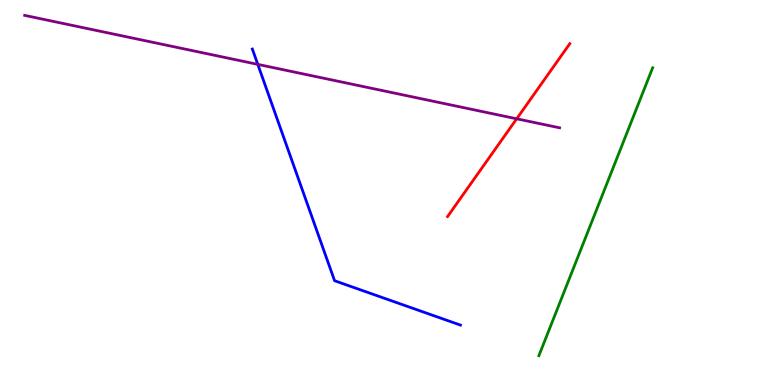[{'lines': ['blue', 'red'], 'intersections': []}, {'lines': ['green', 'red'], 'intersections': []}, {'lines': ['purple', 'red'], 'intersections': [{'x': 6.67, 'y': 6.91}]}, {'lines': ['blue', 'green'], 'intersections': []}, {'lines': ['blue', 'purple'], 'intersections': [{'x': 3.33, 'y': 8.33}]}, {'lines': ['green', 'purple'], 'intersections': []}]